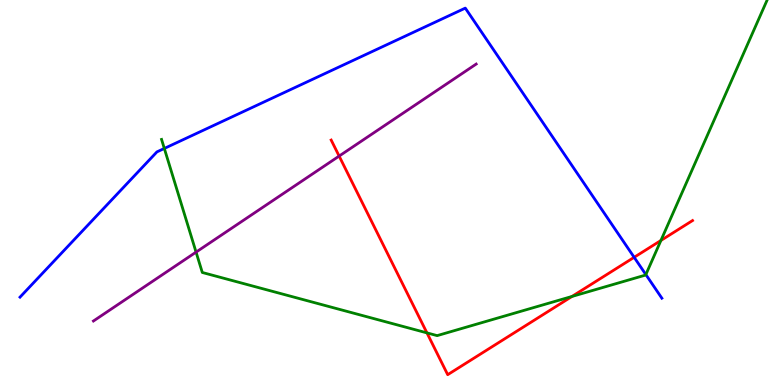[{'lines': ['blue', 'red'], 'intersections': [{'x': 8.18, 'y': 3.32}]}, {'lines': ['green', 'red'], 'intersections': [{'x': 5.51, 'y': 1.35}, {'x': 7.38, 'y': 2.3}, {'x': 8.53, 'y': 3.75}]}, {'lines': ['purple', 'red'], 'intersections': [{'x': 4.38, 'y': 5.95}]}, {'lines': ['blue', 'green'], 'intersections': [{'x': 2.12, 'y': 6.14}, {'x': 8.33, 'y': 2.87}]}, {'lines': ['blue', 'purple'], 'intersections': []}, {'lines': ['green', 'purple'], 'intersections': [{'x': 2.53, 'y': 3.45}]}]